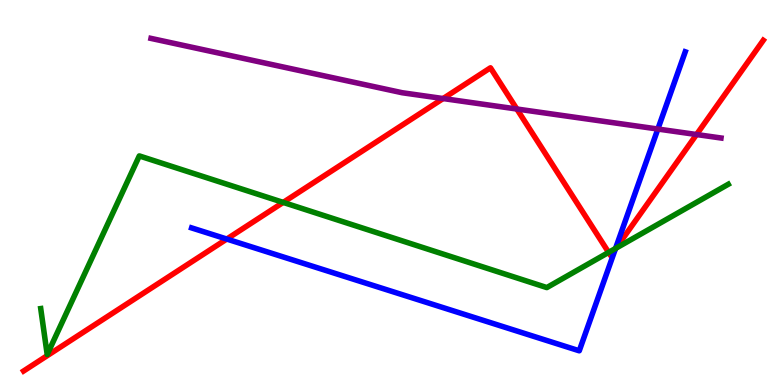[{'lines': ['blue', 'red'], 'intersections': [{'x': 2.93, 'y': 3.79}, {'x': 7.94, 'y': 3.53}]}, {'lines': ['green', 'red'], 'intersections': [{'x': 3.65, 'y': 4.74}, {'x': 7.85, 'y': 3.44}, {'x': 7.95, 'y': 3.55}]}, {'lines': ['purple', 'red'], 'intersections': [{'x': 5.72, 'y': 7.44}, {'x': 6.67, 'y': 7.17}, {'x': 8.99, 'y': 6.51}]}, {'lines': ['blue', 'green'], 'intersections': [{'x': 7.94, 'y': 3.55}]}, {'lines': ['blue', 'purple'], 'intersections': [{'x': 8.49, 'y': 6.65}]}, {'lines': ['green', 'purple'], 'intersections': []}]